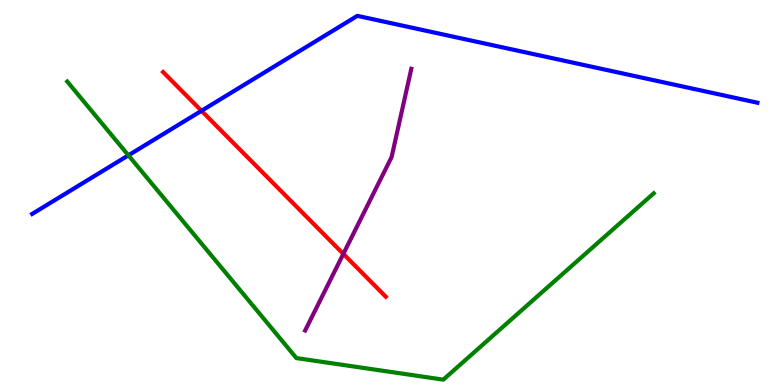[{'lines': ['blue', 'red'], 'intersections': [{'x': 2.6, 'y': 7.12}]}, {'lines': ['green', 'red'], 'intersections': []}, {'lines': ['purple', 'red'], 'intersections': [{'x': 4.43, 'y': 3.41}]}, {'lines': ['blue', 'green'], 'intersections': [{'x': 1.66, 'y': 5.97}]}, {'lines': ['blue', 'purple'], 'intersections': []}, {'lines': ['green', 'purple'], 'intersections': []}]